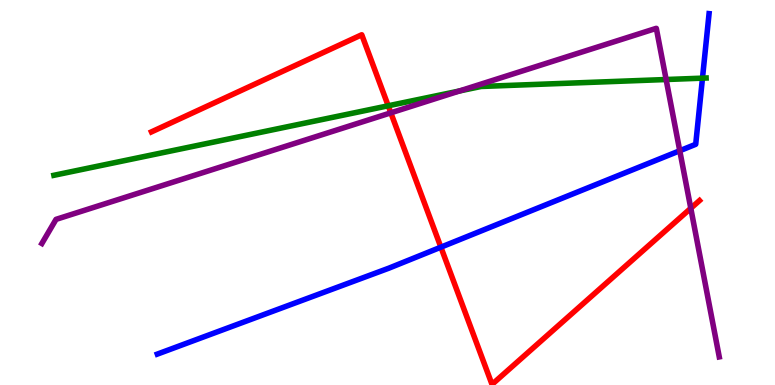[{'lines': ['blue', 'red'], 'intersections': [{'x': 5.69, 'y': 3.58}]}, {'lines': ['green', 'red'], 'intersections': [{'x': 5.01, 'y': 7.25}]}, {'lines': ['purple', 'red'], 'intersections': [{'x': 5.04, 'y': 7.07}, {'x': 8.91, 'y': 4.59}]}, {'lines': ['blue', 'green'], 'intersections': [{'x': 9.06, 'y': 7.97}]}, {'lines': ['blue', 'purple'], 'intersections': [{'x': 8.77, 'y': 6.08}]}, {'lines': ['green', 'purple'], 'intersections': [{'x': 5.93, 'y': 7.64}, {'x': 8.6, 'y': 7.93}]}]